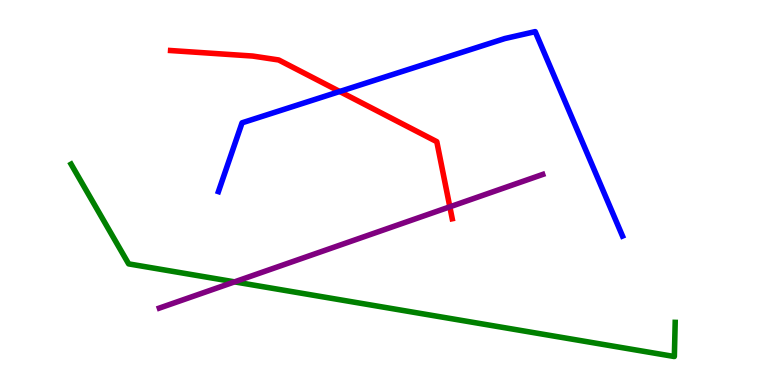[{'lines': ['blue', 'red'], 'intersections': [{'x': 4.38, 'y': 7.62}]}, {'lines': ['green', 'red'], 'intersections': []}, {'lines': ['purple', 'red'], 'intersections': [{'x': 5.8, 'y': 4.63}]}, {'lines': ['blue', 'green'], 'intersections': []}, {'lines': ['blue', 'purple'], 'intersections': []}, {'lines': ['green', 'purple'], 'intersections': [{'x': 3.03, 'y': 2.68}]}]